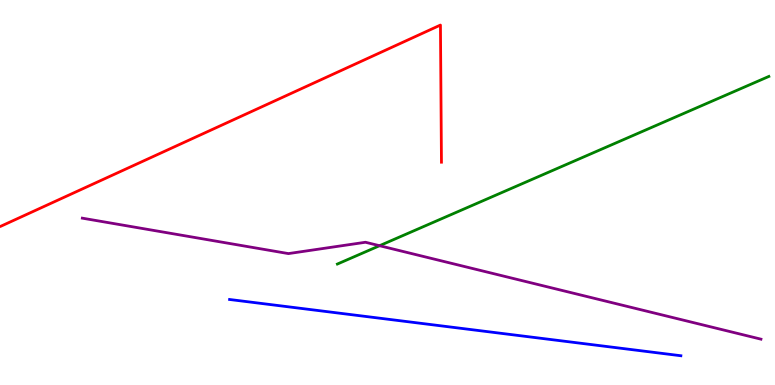[{'lines': ['blue', 'red'], 'intersections': []}, {'lines': ['green', 'red'], 'intersections': []}, {'lines': ['purple', 'red'], 'intersections': []}, {'lines': ['blue', 'green'], 'intersections': []}, {'lines': ['blue', 'purple'], 'intersections': []}, {'lines': ['green', 'purple'], 'intersections': [{'x': 4.9, 'y': 3.62}]}]